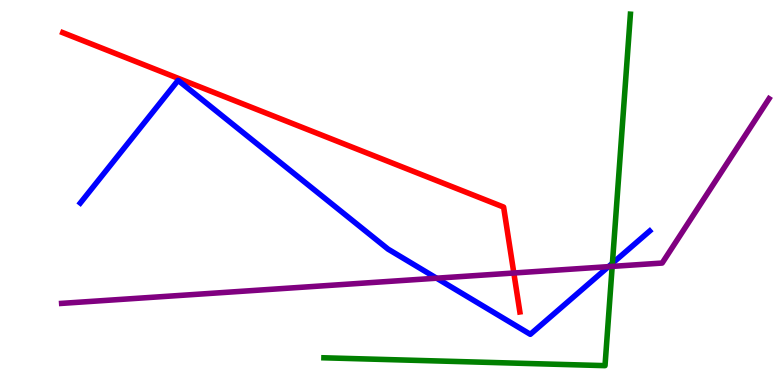[{'lines': ['blue', 'red'], 'intersections': []}, {'lines': ['green', 'red'], 'intersections': []}, {'lines': ['purple', 'red'], 'intersections': [{'x': 6.63, 'y': 2.91}]}, {'lines': ['blue', 'green'], 'intersections': [{'x': 7.9, 'y': 3.16}]}, {'lines': ['blue', 'purple'], 'intersections': [{'x': 5.63, 'y': 2.77}, {'x': 7.85, 'y': 3.07}]}, {'lines': ['green', 'purple'], 'intersections': [{'x': 7.9, 'y': 3.08}]}]